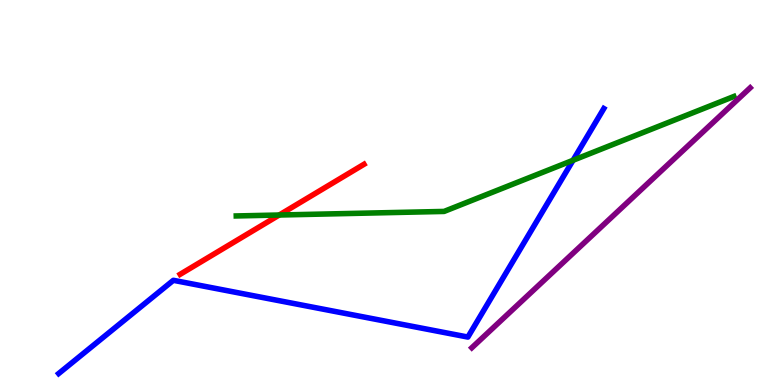[{'lines': ['blue', 'red'], 'intersections': []}, {'lines': ['green', 'red'], 'intersections': [{'x': 3.6, 'y': 4.42}]}, {'lines': ['purple', 'red'], 'intersections': []}, {'lines': ['blue', 'green'], 'intersections': [{'x': 7.39, 'y': 5.84}]}, {'lines': ['blue', 'purple'], 'intersections': []}, {'lines': ['green', 'purple'], 'intersections': []}]